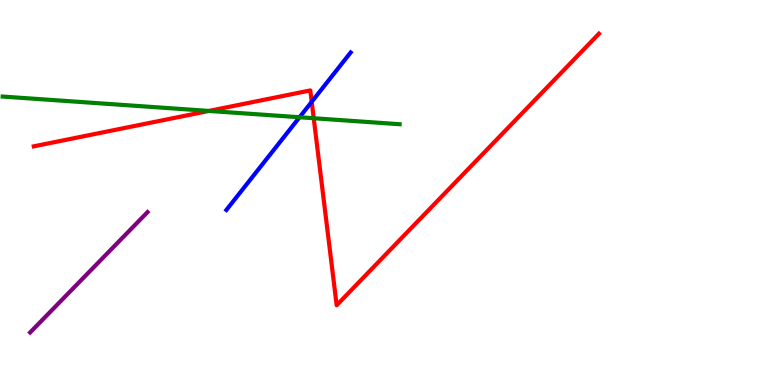[{'lines': ['blue', 'red'], 'intersections': [{'x': 4.02, 'y': 7.35}]}, {'lines': ['green', 'red'], 'intersections': [{'x': 2.7, 'y': 7.12}, {'x': 4.05, 'y': 6.93}]}, {'lines': ['purple', 'red'], 'intersections': []}, {'lines': ['blue', 'green'], 'intersections': [{'x': 3.87, 'y': 6.95}]}, {'lines': ['blue', 'purple'], 'intersections': []}, {'lines': ['green', 'purple'], 'intersections': []}]